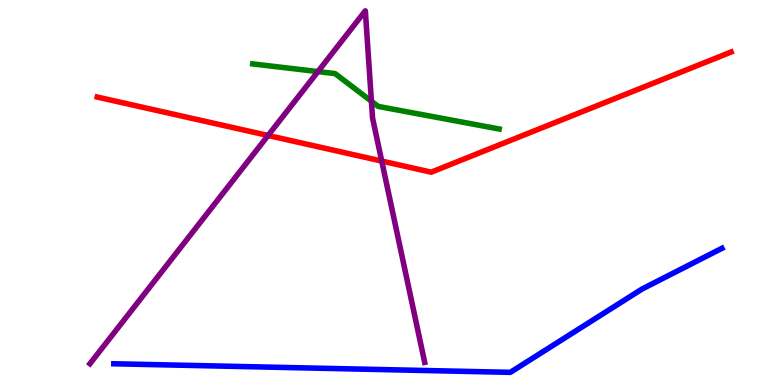[{'lines': ['blue', 'red'], 'intersections': []}, {'lines': ['green', 'red'], 'intersections': []}, {'lines': ['purple', 'red'], 'intersections': [{'x': 3.46, 'y': 6.48}, {'x': 4.93, 'y': 5.82}]}, {'lines': ['blue', 'green'], 'intersections': []}, {'lines': ['blue', 'purple'], 'intersections': []}, {'lines': ['green', 'purple'], 'intersections': [{'x': 4.1, 'y': 8.14}, {'x': 4.79, 'y': 7.37}]}]